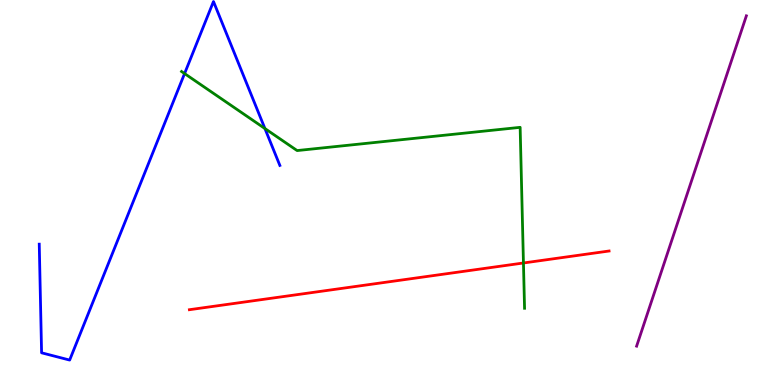[{'lines': ['blue', 'red'], 'intersections': []}, {'lines': ['green', 'red'], 'intersections': [{'x': 6.75, 'y': 3.17}]}, {'lines': ['purple', 'red'], 'intersections': []}, {'lines': ['blue', 'green'], 'intersections': [{'x': 2.38, 'y': 8.09}, {'x': 3.42, 'y': 6.66}]}, {'lines': ['blue', 'purple'], 'intersections': []}, {'lines': ['green', 'purple'], 'intersections': []}]